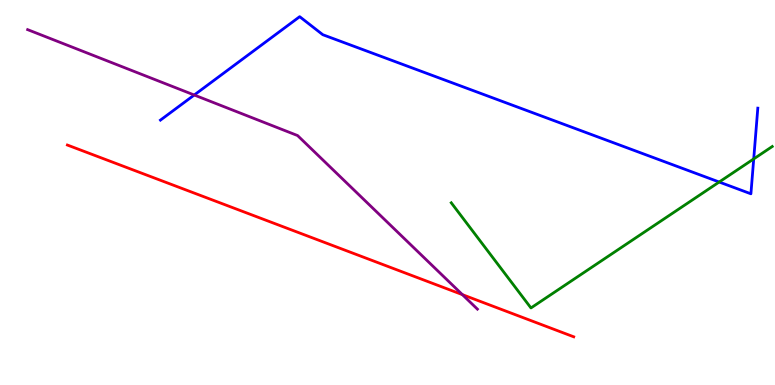[{'lines': ['blue', 'red'], 'intersections': []}, {'lines': ['green', 'red'], 'intersections': []}, {'lines': ['purple', 'red'], 'intersections': [{'x': 5.97, 'y': 2.35}]}, {'lines': ['blue', 'green'], 'intersections': [{'x': 9.28, 'y': 5.27}, {'x': 9.73, 'y': 5.87}]}, {'lines': ['blue', 'purple'], 'intersections': [{'x': 2.51, 'y': 7.53}]}, {'lines': ['green', 'purple'], 'intersections': []}]